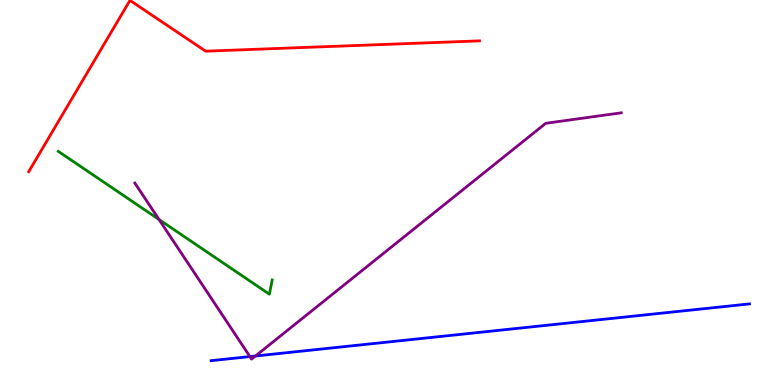[{'lines': ['blue', 'red'], 'intersections': []}, {'lines': ['green', 'red'], 'intersections': []}, {'lines': ['purple', 'red'], 'intersections': []}, {'lines': ['blue', 'green'], 'intersections': []}, {'lines': ['blue', 'purple'], 'intersections': [{'x': 3.22, 'y': 0.738}, {'x': 3.3, 'y': 0.753}]}, {'lines': ['green', 'purple'], 'intersections': [{'x': 2.05, 'y': 4.3}]}]